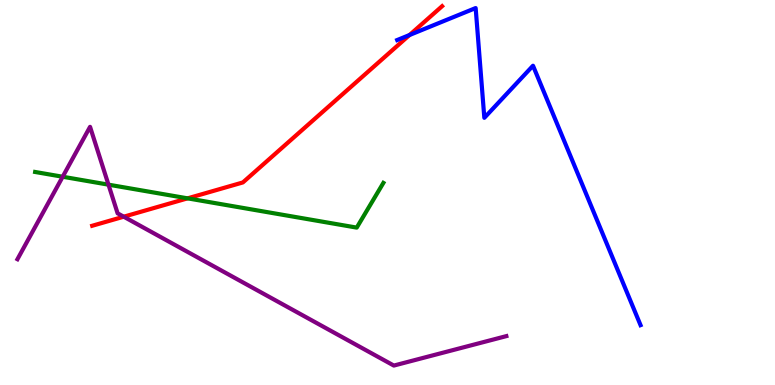[{'lines': ['blue', 'red'], 'intersections': [{'x': 5.28, 'y': 9.09}]}, {'lines': ['green', 'red'], 'intersections': [{'x': 2.42, 'y': 4.85}]}, {'lines': ['purple', 'red'], 'intersections': [{'x': 1.6, 'y': 4.37}]}, {'lines': ['blue', 'green'], 'intersections': []}, {'lines': ['blue', 'purple'], 'intersections': []}, {'lines': ['green', 'purple'], 'intersections': [{'x': 0.809, 'y': 5.41}, {'x': 1.4, 'y': 5.2}]}]